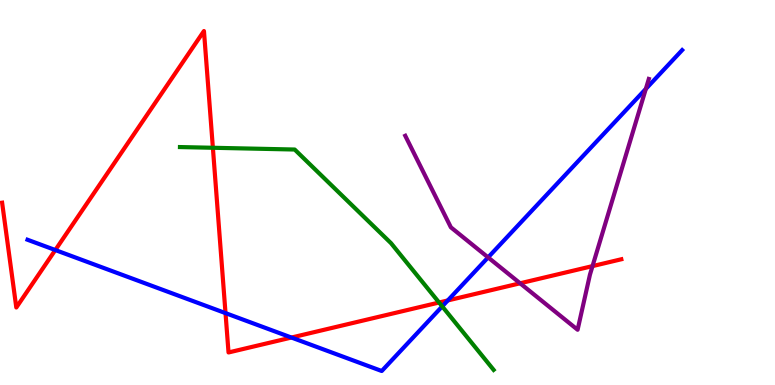[{'lines': ['blue', 'red'], 'intersections': [{'x': 0.714, 'y': 3.51}, {'x': 2.91, 'y': 1.87}, {'x': 3.76, 'y': 1.23}, {'x': 5.78, 'y': 2.2}]}, {'lines': ['green', 'red'], 'intersections': [{'x': 2.75, 'y': 6.16}, {'x': 5.67, 'y': 2.14}]}, {'lines': ['purple', 'red'], 'intersections': [{'x': 6.71, 'y': 2.64}, {'x': 7.65, 'y': 3.09}]}, {'lines': ['blue', 'green'], 'intersections': [{'x': 5.71, 'y': 2.04}]}, {'lines': ['blue', 'purple'], 'intersections': [{'x': 6.3, 'y': 3.31}, {'x': 8.33, 'y': 7.69}]}, {'lines': ['green', 'purple'], 'intersections': []}]